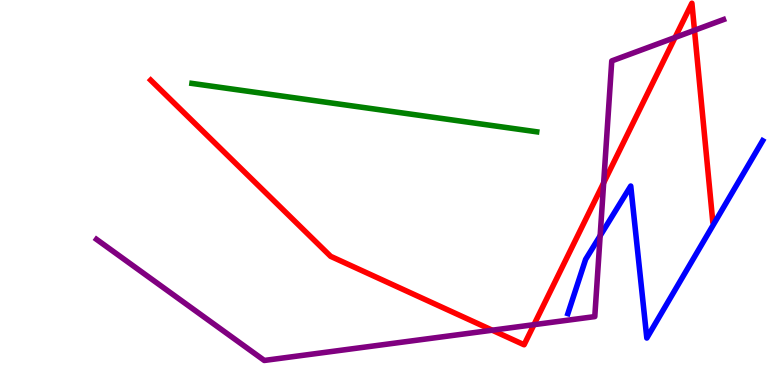[{'lines': ['blue', 'red'], 'intersections': []}, {'lines': ['green', 'red'], 'intersections': []}, {'lines': ['purple', 'red'], 'intersections': [{'x': 6.35, 'y': 1.42}, {'x': 6.89, 'y': 1.57}, {'x': 7.79, 'y': 5.25}, {'x': 8.71, 'y': 9.03}, {'x': 8.96, 'y': 9.21}]}, {'lines': ['blue', 'green'], 'intersections': []}, {'lines': ['blue', 'purple'], 'intersections': [{'x': 7.74, 'y': 3.88}]}, {'lines': ['green', 'purple'], 'intersections': []}]